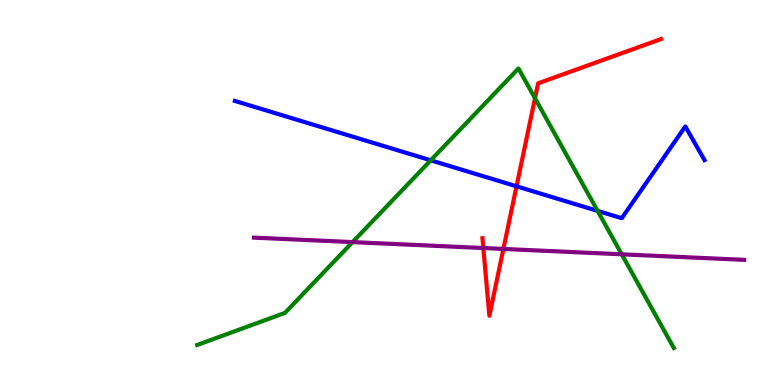[{'lines': ['blue', 'red'], 'intersections': [{'x': 6.66, 'y': 5.16}]}, {'lines': ['green', 'red'], 'intersections': [{'x': 6.9, 'y': 7.45}]}, {'lines': ['purple', 'red'], 'intersections': [{'x': 6.24, 'y': 3.56}, {'x': 6.5, 'y': 3.53}]}, {'lines': ['blue', 'green'], 'intersections': [{'x': 5.56, 'y': 5.84}, {'x': 7.71, 'y': 4.52}]}, {'lines': ['blue', 'purple'], 'intersections': []}, {'lines': ['green', 'purple'], 'intersections': [{'x': 4.55, 'y': 3.71}, {'x': 8.02, 'y': 3.39}]}]